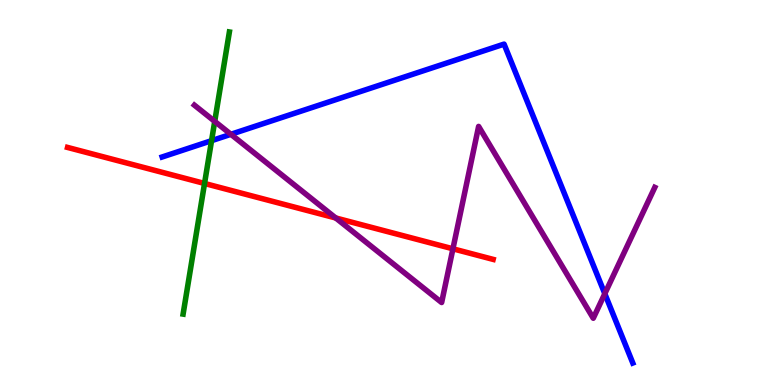[{'lines': ['blue', 'red'], 'intersections': []}, {'lines': ['green', 'red'], 'intersections': [{'x': 2.64, 'y': 5.23}]}, {'lines': ['purple', 'red'], 'intersections': [{'x': 4.33, 'y': 4.34}, {'x': 5.84, 'y': 3.54}]}, {'lines': ['blue', 'green'], 'intersections': [{'x': 2.73, 'y': 6.35}]}, {'lines': ['blue', 'purple'], 'intersections': [{'x': 2.98, 'y': 6.51}, {'x': 7.8, 'y': 2.37}]}, {'lines': ['green', 'purple'], 'intersections': [{'x': 2.77, 'y': 6.85}]}]